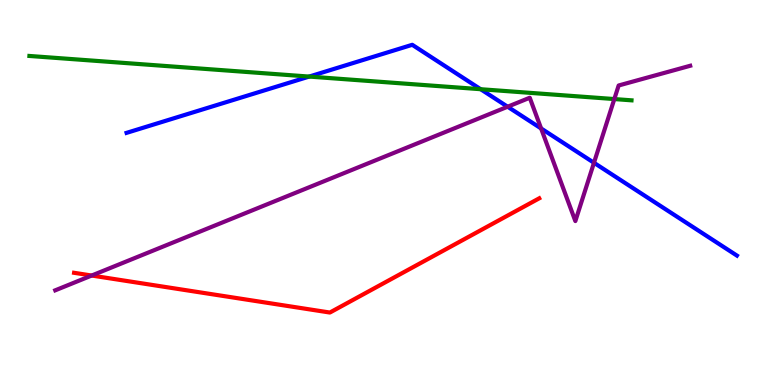[{'lines': ['blue', 'red'], 'intersections': []}, {'lines': ['green', 'red'], 'intersections': []}, {'lines': ['purple', 'red'], 'intersections': [{'x': 1.18, 'y': 2.84}]}, {'lines': ['blue', 'green'], 'intersections': [{'x': 3.99, 'y': 8.01}, {'x': 6.2, 'y': 7.68}]}, {'lines': ['blue', 'purple'], 'intersections': [{'x': 6.55, 'y': 7.23}, {'x': 6.98, 'y': 6.66}, {'x': 7.66, 'y': 5.77}]}, {'lines': ['green', 'purple'], 'intersections': [{'x': 7.93, 'y': 7.43}]}]